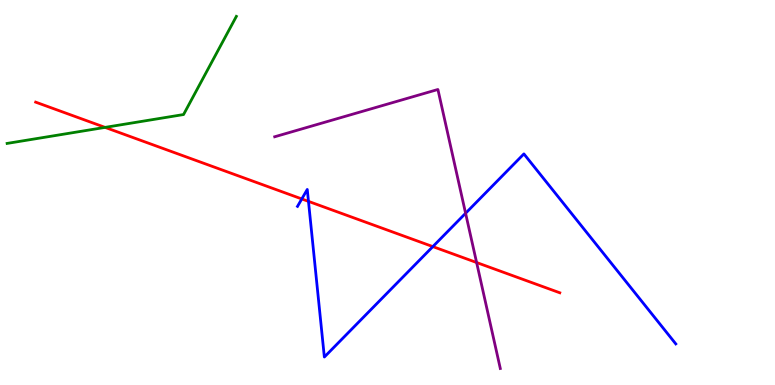[{'lines': ['blue', 'red'], 'intersections': [{'x': 3.89, 'y': 4.83}, {'x': 3.98, 'y': 4.77}, {'x': 5.59, 'y': 3.59}]}, {'lines': ['green', 'red'], 'intersections': [{'x': 1.36, 'y': 6.69}]}, {'lines': ['purple', 'red'], 'intersections': [{'x': 6.15, 'y': 3.18}]}, {'lines': ['blue', 'green'], 'intersections': []}, {'lines': ['blue', 'purple'], 'intersections': [{'x': 6.01, 'y': 4.46}]}, {'lines': ['green', 'purple'], 'intersections': []}]